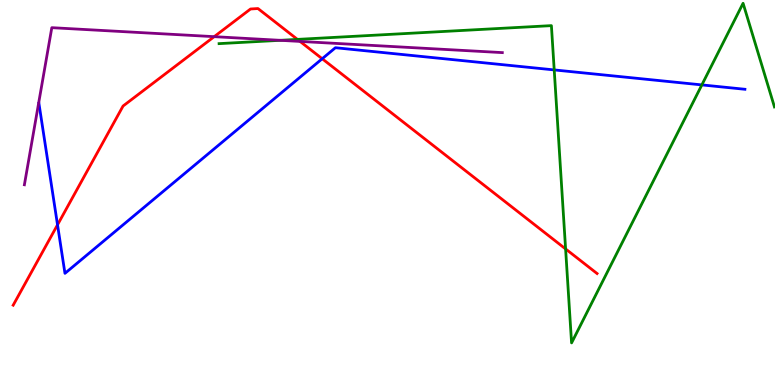[{'lines': ['blue', 'red'], 'intersections': [{'x': 0.742, 'y': 4.16}, {'x': 4.16, 'y': 8.47}]}, {'lines': ['green', 'red'], 'intersections': [{'x': 3.84, 'y': 8.98}, {'x': 7.3, 'y': 3.53}]}, {'lines': ['purple', 'red'], 'intersections': [{'x': 2.76, 'y': 9.05}, {'x': 3.87, 'y': 8.92}]}, {'lines': ['blue', 'green'], 'intersections': [{'x': 7.15, 'y': 8.18}, {'x': 9.06, 'y': 7.79}]}, {'lines': ['blue', 'purple'], 'intersections': []}, {'lines': ['green', 'purple'], 'intersections': [{'x': 3.62, 'y': 8.95}]}]